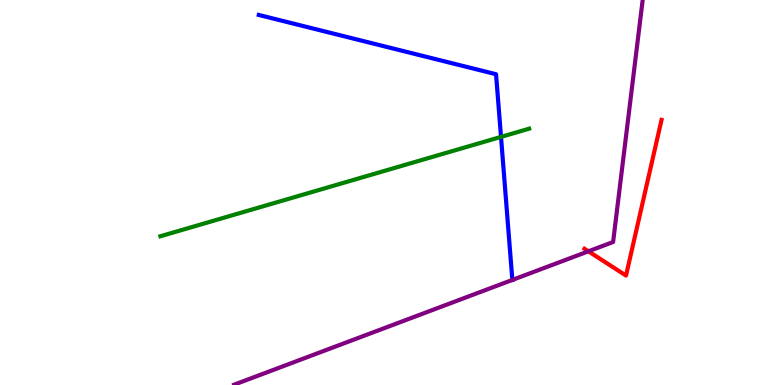[{'lines': ['blue', 'red'], 'intersections': []}, {'lines': ['green', 'red'], 'intersections': []}, {'lines': ['purple', 'red'], 'intersections': [{'x': 7.59, 'y': 3.47}]}, {'lines': ['blue', 'green'], 'intersections': [{'x': 6.46, 'y': 6.44}]}, {'lines': ['blue', 'purple'], 'intersections': [{'x': 6.61, 'y': 2.73}]}, {'lines': ['green', 'purple'], 'intersections': []}]